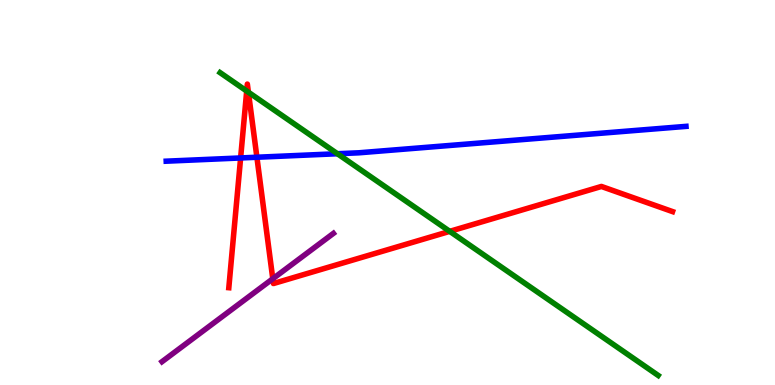[{'lines': ['blue', 'red'], 'intersections': [{'x': 3.1, 'y': 5.9}, {'x': 3.31, 'y': 5.92}]}, {'lines': ['green', 'red'], 'intersections': [{'x': 3.18, 'y': 7.64}, {'x': 3.21, 'y': 7.6}, {'x': 5.8, 'y': 3.99}]}, {'lines': ['purple', 'red'], 'intersections': [{'x': 3.52, 'y': 2.76}]}, {'lines': ['blue', 'green'], 'intersections': [{'x': 4.35, 'y': 6.01}]}, {'lines': ['blue', 'purple'], 'intersections': []}, {'lines': ['green', 'purple'], 'intersections': []}]